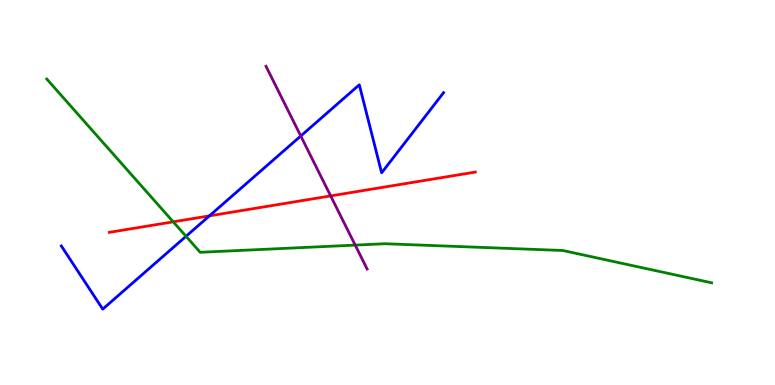[{'lines': ['blue', 'red'], 'intersections': [{'x': 2.7, 'y': 4.39}]}, {'lines': ['green', 'red'], 'intersections': [{'x': 2.24, 'y': 4.24}]}, {'lines': ['purple', 'red'], 'intersections': [{'x': 4.27, 'y': 4.91}]}, {'lines': ['blue', 'green'], 'intersections': [{'x': 2.4, 'y': 3.86}]}, {'lines': ['blue', 'purple'], 'intersections': [{'x': 3.88, 'y': 6.47}]}, {'lines': ['green', 'purple'], 'intersections': [{'x': 4.58, 'y': 3.63}]}]